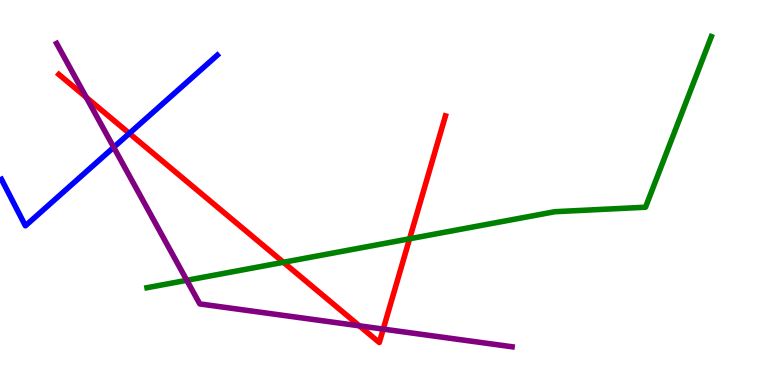[{'lines': ['blue', 'red'], 'intersections': [{'x': 1.67, 'y': 6.54}]}, {'lines': ['green', 'red'], 'intersections': [{'x': 3.66, 'y': 3.19}, {'x': 5.29, 'y': 3.8}]}, {'lines': ['purple', 'red'], 'intersections': [{'x': 1.11, 'y': 7.47}, {'x': 4.64, 'y': 1.54}, {'x': 4.94, 'y': 1.45}]}, {'lines': ['blue', 'green'], 'intersections': []}, {'lines': ['blue', 'purple'], 'intersections': [{'x': 1.47, 'y': 6.17}]}, {'lines': ['green', 'purple'], 'intersections': [{'x': 2.41, 'y': 2.72}]}]